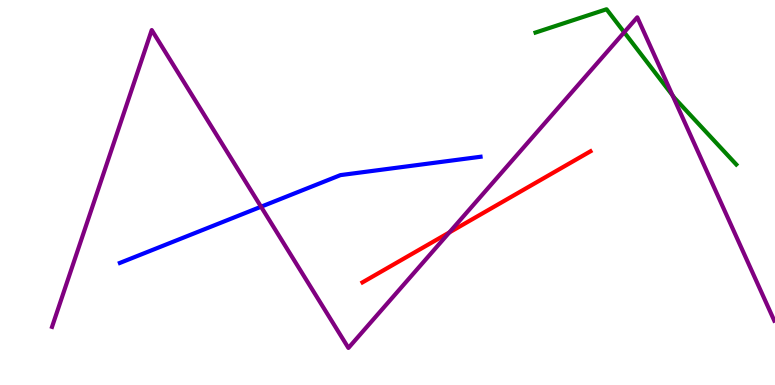[{'lines': ['blue', 'red'], 'intersections': []}, {'lines': ['green', 'red'], 'intersections': []}, {'lines': ['purple', 'red'], 'intersections': [{'x': 5.8, 'y': 3.96}]}, {'lines': ['blue', 'green'], 'intersections': []}, {'lines': ['blue', 'purple'], 'intersections': [{'x': 3.37, 'y': 4.63}]}, {'lines': ['green', 'purple'], 'intersections': [{'x': 8.05, 'y': 9.16}, {'x': 8.68, 'y': 7.52}]}]